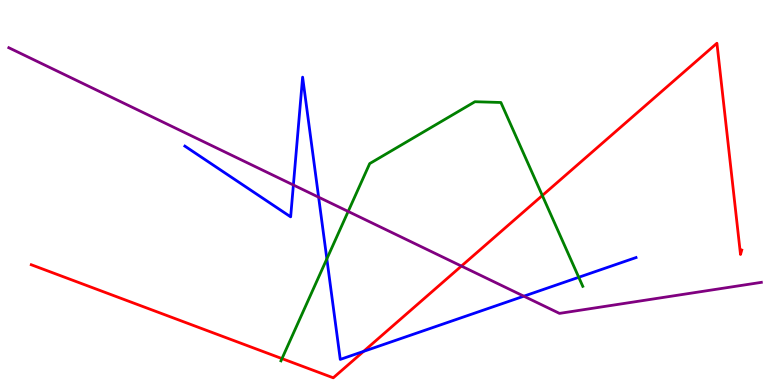[{'lines': ['blue', 'red'], 'intersections': [{'x': 4.69, 'y': 0.873}]}, {'lines': ['green', 'red'], 'intersections': [{'x': 3.64, 'y': 0.686}, {'x': 7.0, 'y': 4.92}]}, {'lines': ['purple', 'red'], 'intersections': [{'x': 5.95, 'y': 3.09}]}, {'lines': ['blue', 'green'], 'intersections': [{'x': 4.22, 'y': 3.28}, {'x': 7.47, 'y': 2.8}]}, {'lines': ['blue', 'purple'], 'intersections': [{'x': 3.79, 'y': 5.19}, {'x': 4.11, 'y': 4.88}, {'x': 6.76, 'y': 2.31}]}, {'lines': ['green', 'purple'], 'intersections': [{'x': 4.49, 'y': 4.51}]}]